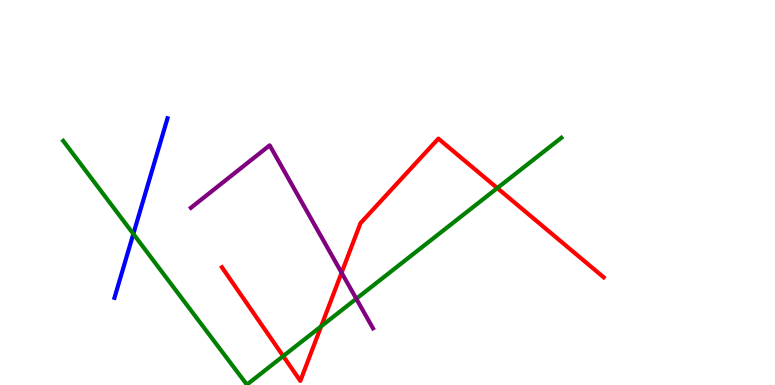[{'lines': ['blue', 'red'], 'intersections': []}, {'lines': ['green', 'red'], 'intersections': [{'x': 3.65, 'y': 0.751}, {'x': 4.14, 'y': 1.52}, {'x': 6.42, 'y': 5.11}]}, {'lines': ['purple', 'red'], 'intersections': [{'x': 4.41, 'y': 2.92}]}, {'lines': ['blue', 'green'], 'intersections': [{'x': 1.72, 'y': 3.92}]}, {'lines': ['blue', 'purple'], 'intersections': []}, {'lines': ['green', 'purple'], 'intersections': [{'x': 4.6, 'y': 2.24}]}]